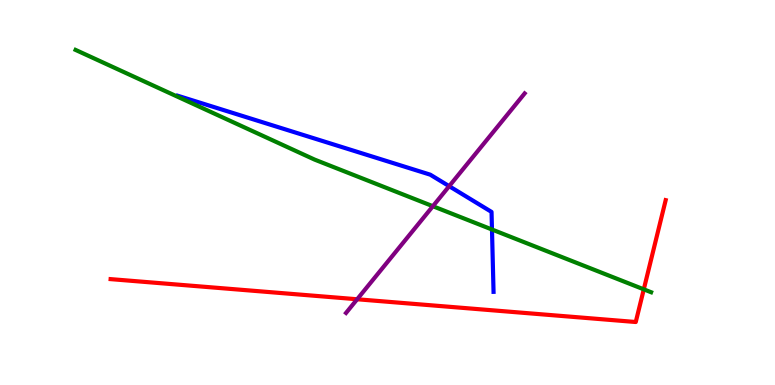[{'lines': ['blue', 'red'], 'intersections': []}, {'lines': ['green', 'red'], 'intersections': [{'x': 8.31, 'y': 2.48}]}, {'lines': ['purple', 'red'], 'intersections': [{'x': 4.61, 'y': 2.23}]}, {'lines': ['blue', 'green'], 'intersections': [{'x': 6.35, 'y': 4.04}]}, {'lines': ['blue', 'purple'], 'intersections': [{'x': 5.8, 'y': 5.16}]}, {'lines': ['green', 'purple'], 'intersections': [{'x': 5.59, 'y': 4.64}]}]